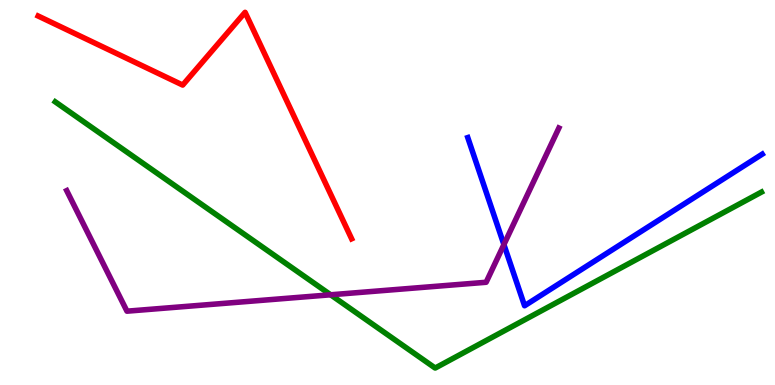[{'lines': ['blue', 'red'], 'intersections': []}, {'lines': ['green', 'red'], 'intersections': []}, {'lines': ['purple', 'red'], 'intersections': []}, {'lines': ['blue', 'green'], 'intersections': []}, {'lines': ['blue', 'purple'], 'intersections': [{'x': 6.5, 'y': 3.65}]}, {'lines': ['green', 'purple'], 'intersections': [{'x': 4.27, 'y': 2.34}]}]